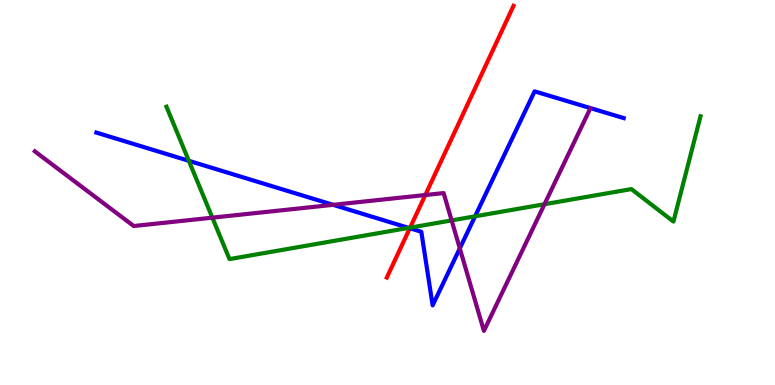[{'lines': ['blue', 'red'], 'intersections': [{'x': 5.29, 'y': 4.07}]}, {'lines': ['green', 'red'], 'intersections': [{'x': 5.29, 'y': 4.09}]}, {'lines': ['purple', 'red'], 'intersections': [{'x': 5.49, 'y': 4.93}]}, {'lines': ['blue', 'green'], 'intersections': [{'x': 2.44, 'y': 5.82}, {'x': 5.27, 'y': 4.08}, {'x': 6.13, 'y': 4.38}]}, {'lines': ['blue', 'purple'], 'intersections': [{'x': 4.3, 'y': 4.68}, {'x': 5.93, 'y': 3.55}]}, {'lines': ['green', 'purple'], 'intersections': [{'x': 2.74, 'y': 4.35}, {'x': 5.83, 'y': 4.28}, {'x': 7.03, 'y': 4.7}]}]